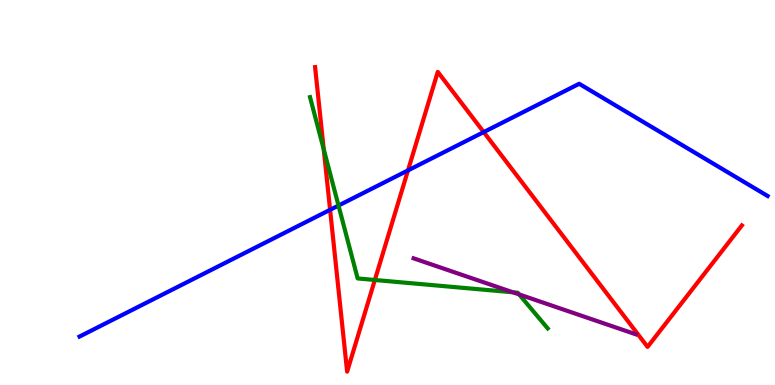[{'lines': ['blue', 'red'], 'intersections': [{'x': 4.26, 'y': 4.55}, {'x': 5.26, 'y': 5.57}, {'x': 6.24, 'y': 6.57}]}, {'lines': ['green', 'red'], 'intersections': [{'x': 4.18, 'y': 6.12}, {'x': 4.84, 'y': 2.73}]}, {'lines': ['purple', 'red'], 'intersections': []}, {'lines': ['blue', 'green'], 'intersections': [{'x': 4.37, 'y': 4.66}]}, {'lines': ['blue', 'purple'], 'intersections': []}, {'lines': ['green', 'purple'], 'intersections': [{'x': 6.62, 'y': 2.41}, {'x': 6.7, 'y': 2.35}]}]